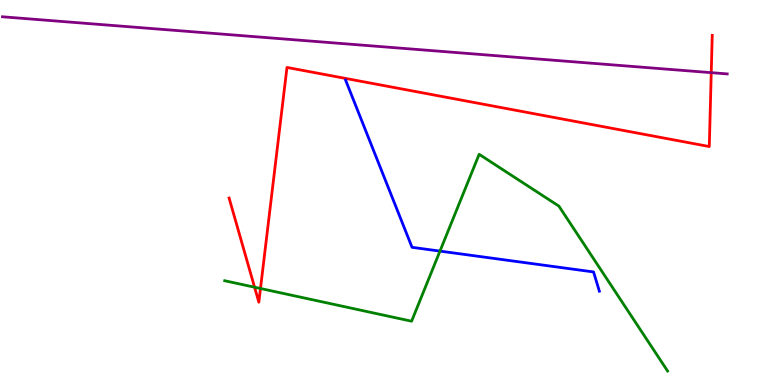[{'lines': ['blue', 'red'], 'intersections': []}, {'lines': ['green', 'red'], 'intersections': [{'x': 3.28, 'y': 2.54}, {'x': 3.36, 'y': 2.51}]}, {'lines': ['purple', 'red'], 'intersections': [{'x': 9.18, 'y': 8.11}]}, {'lines': ['blue', 'green'], 'intersections': [{'x': 5.68, 'y': 3.48}]}, {'lines': ['blue', 'purple'], 'intersections': []}, {'lines': ['green', 'purple'], 'intersections': []}]